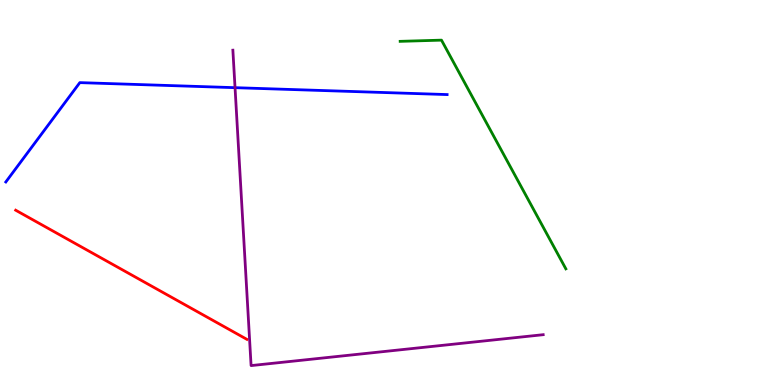[{'lines': ['blue', 'red'], 'intersections': []}, {'lines': ['green', 'red'], 'intersections': []}, {'lines': ['purple', 'red'], 'intersections': []}, {'lines': ['blue', 'green'], 'intersections': []}, {'lines': ['blue', 'purple'], 'intersections': [{'x': 3.03, 'y': 7.72}]}, {'lines': ['green', 'purple'], 'intersections': []}]